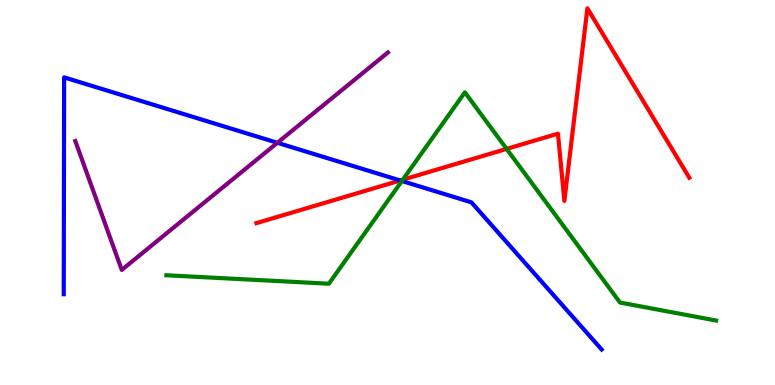[{'lines': ['blue', 'red'], 'intersections': [{'x': 5.16, 'y': 5.31}]}, {'lines': ['green', 'red'], 'intersections': [{'x': 5.2, 'y': 5.33}, {'x': 6.54, 'y': 6.13}]}, {'lines': ['purple', 'red'], 'intersections': []}, {'lines': ['blue', 'green'], 'intersections': [{'x': 5.19, 'y': 5.3}]}, {'lines': ['blue', 'purple'], 'intersections': [{'x': 3.58, 'y': 6.29}]}, {'lines': ['green', 'purple'], 'intersections': []}]